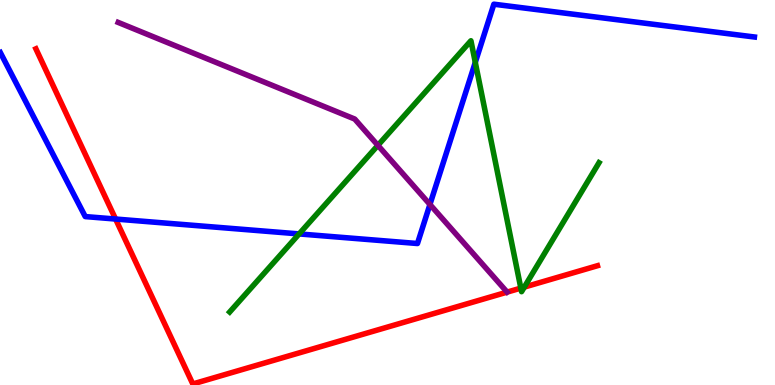[{'lines': ['blue', 'red'], 'intersections': [{'x': 1.49, 'y': 4.31}]}, {'lines': ['green', 'red'], 'intersections': [{'x': 6.72, 'y': 2.52}, {'x': 6.77, 'y': 2.54}]}, {'lines': ['purple', 'red'], 'intersections': []}, {'lines': ['blue', 'green'], 'intersections': [{'x': 3.86, 'y': 3.92}, {'x': 6.13, 'y': 8.38}]}, {'lines': ['blue', 'purple'], 'intersections': [{'x': 5.55, 'y': 4.69}]}, {'lines': ['green', 'purple'], 'intersections': [{'x': 4.88, 'y': 6.22}]}]